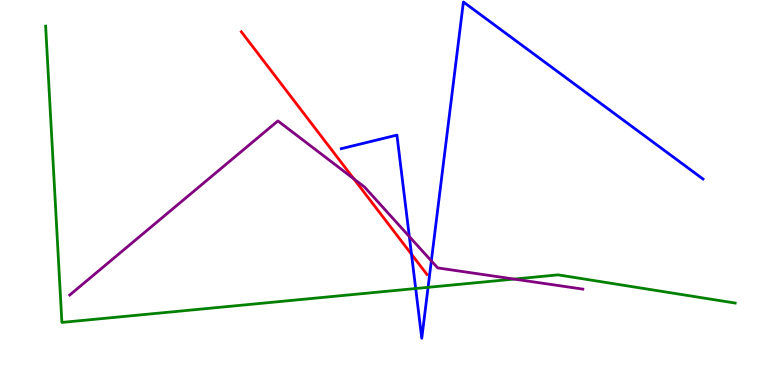[{'lines': ['blue', 'red'], 'intersections': [{'x': 5.31, 'y': 3.4}]}, {'lines': ['green', 'red'], 'intersections': []}, {'lines': ['purple', 'red'], 'intersections': [{'x': 4.57, 'y': 5.35}]}, {'lines': ['blue', 'green'], 'intersections': [{'x': 5.36, 'y': 2.51}, {'x': 5.52, 'y': 2.54}]}, {'lines': ['blue', 'purple'], 'intersections': [{'x': 5.28, 'y': 3.86}, {'x': 5.57, 'y': 3.22}]}, {'lines': ['green', 'purple'], 'intersections': [{'x': 6.63, 'y': 2.75}]}]